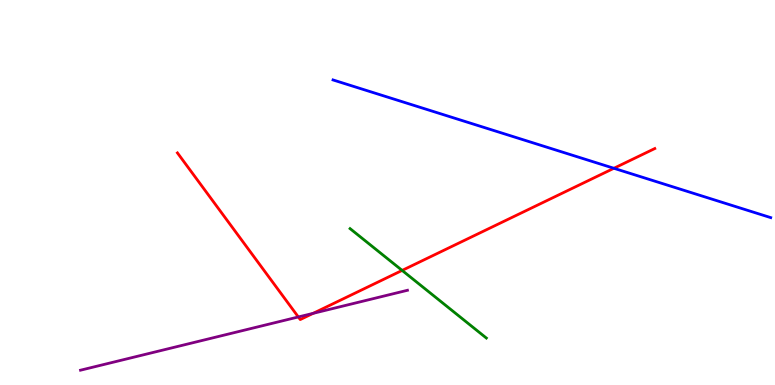[{'lines': ['blue', 'red'], 'intersections': [{'x': 7.92, 'y': 5.63}]}, {'lines': ['green', 'red'], 'intersections': [{'x': 5.19, 'y': 2.98}]}, {'lines': ['purple', 'red'], 'intersections': [{'x': 3.85, 'y': 1.77}, {'x': 4.04, 'y': 1.86}]}, {'lines': ['blue', 'green'], 'intersections': []}, {'lines': ['blue', 'purple'], 'intersections': []}, {'lines': ['green', 'purple'], 'intersections': []}]